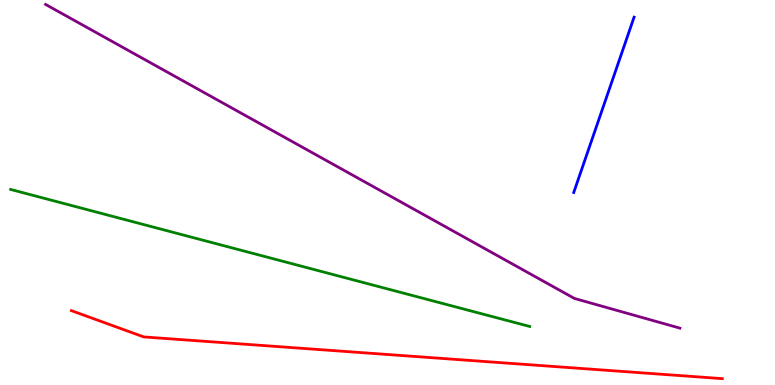[{'lines': ['blue', 'red'], 'intersections': []}, {'lines': ['green', 'red'], 'intersections': []}, {'lines': ['purple', 'red'], 'intersections': []}, {'lines': ['blue', 'green'], 'intersections': []}, {'lines': ['blue', 'purple'], 'intersections': []}, {'lines': ['green', 'purple'], 'intersections': []}]